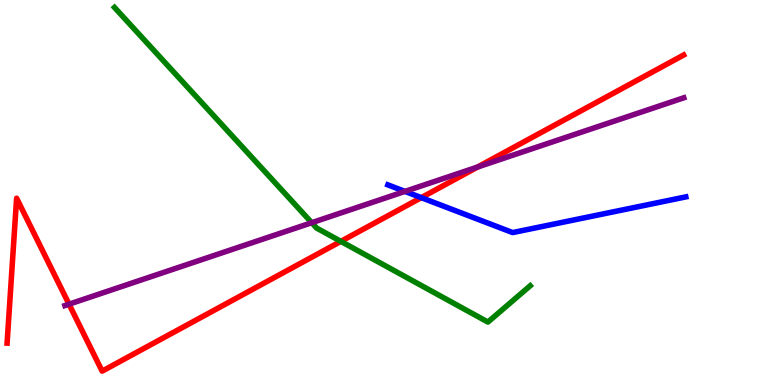[{'lines': ['blue', 'red'], 'intersections': [{'x': 5.44, 'y': 4.87}]}, {'lines': ['green', 'red'], 'intersections': [{'x': 4.4, 'y': 3.73}]}, {'lines': ['purple', 'red'], 'intersections': [{'x': 0.891, 'y': 2.1}, {'x': 6.16, 'y': 5.66}]}, {'lines': ['blue', 'green'], 'intersections': []}, {'lines': ['blue', 'purple'], 'intersections': [{'x': 5.23, 'y': 5.03}]}, {'lines': ['green', 'purple'], 'intersections': [{'x': 4.02, 'y': 4.22}]}]